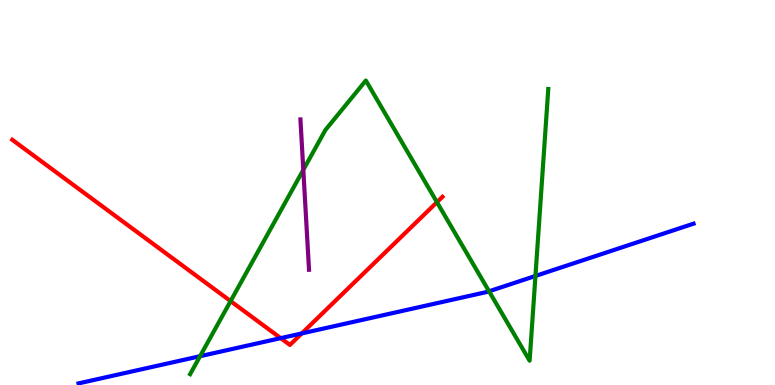[{'lines': ['blue', 'red'], 'intersections': [{'x': 3.62, 'y': 1.22}, {'x': 3.89, 'y': 1.34}]}, {'lines': ['green', 'red'], 'intersections': [{'x': 2.98, 'y': 2.18}, {'x': 5.64, 'y': 4.75}]}, {'lines': ['purple', 'red'], 'intersections': []}, {'lines': ['blue', 'green'], 'intersections': [{'x': 2.58, 'y': 0.748}, {'x': 6.31, 'y': 2.43}, {'x': 6.91, 'y': 2.83}]}, {'lines': ['blue', 'purple'], 'intersections': []}, {'lines': ['green', 'purple'], 'intersections': [{'x': 3.91, 'y': 5.59}]}]